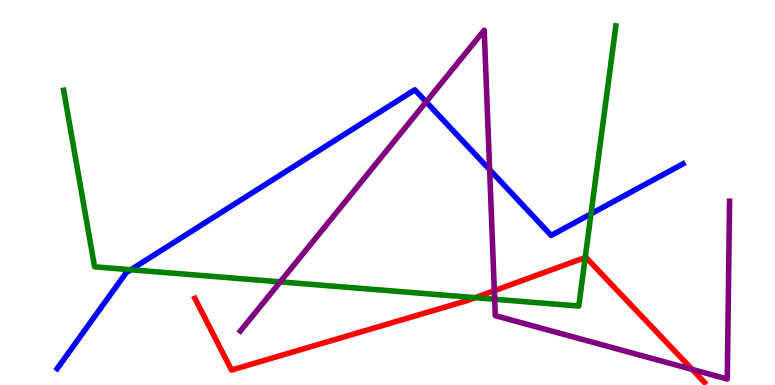[{'lines': ['blue', 'red'], 'intersections': []}, {'lines': ['green', 'red'], 'intersections': [{'x': 6.13, 'y': 2.27}, {'x': 7.55, 'y': 3.31}]}, {'lines': ['purple', 'red'], 'intersections': [{'x': 6.38, 'y': 2.45}, {'x': 8.93, 'y': 0.405}]}, {'lines': ['blue', 'green'], 'intersections': [{'x': 1.69, 'y': 2.99}, {'x': 7.63, 'y': 4.45}]}, {'lines': ['blue', 'purple'], 'intersections': [{'x': 5.5, 'y': 7.35}, {'x': 6.32, 'y': 5.59}]}, {'lines': ['green', 'purple'], 'intersections': [{'x': 3.62, 'y': 2.68}, {'x': 6.38, 'y': 2.23}]}]